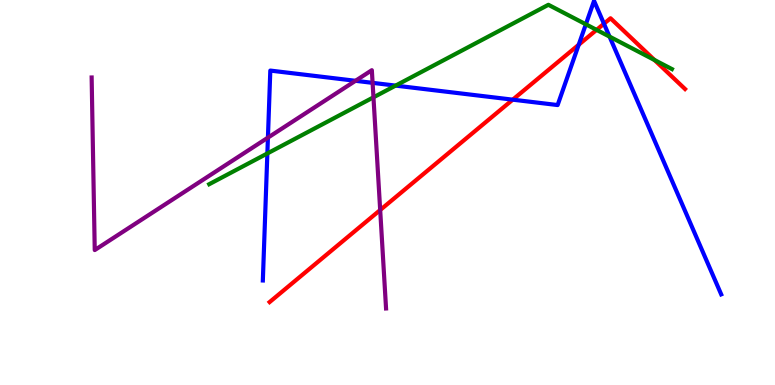[{'lines': ['blue', 'red'], 'intersections': [{'x': 6.62, 'y': 7.41}, {'x': 7.47, 'y': 8.84}, {'x': 7.79, 'y': 9.38}]}, {'lines': ['green', 'red'], 'intersections': [{'x': 7.7, 'y': 9.22}, {'x': 8.44, 'y': 8.44}]}, {'lines': ['purple', 'red'], 'intersections': [{'x': 4.91, 'y': 4.54}]}, {'lines': ['blue', 'green'], 'intersections': [{'x': 3.45, 'y': 6.01}, {'x': 5.1, 'y': 7.78}, {'x': 7.56, 'y': 9.37}, {'x': 7.87, 'y': 9.05}]}, {'lines': ['blue', 'purple'], 'intersections': [{'x': 3.46, 'y': 6.42}, {'x': 4.59, 'y': 7.9}, {'x': 4.81, 'y': 7.85}]}, {'lines': ['green', 'purple'], 'intersections': [{'x': 4.82, 'y': 7.47}]}]